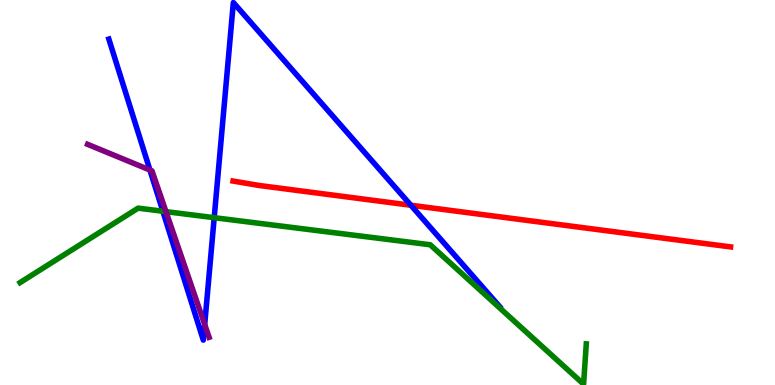[{'lines': ['blue', 'red'], 'intersections': [{'x': 5.3, 'y': 4.67}]}, {'lines': ['green', 'red'], 'intersections': []}, {'lines': ['purple', 'red'], 'intersections': []}, {'lines': ['blue', 'green'], 'intersections': [{'x': 2.1, 'y': 4.51}, {'x': 2.76, 'y': 4.35}]}, {'lines': ['blue', 'purple'], 'intersections': [{'x': 1.93, 'y': 5.58}, {'x': 2.64, 'y': 1.57}]}, {'lines': ['green', 'purple'], 'intersections': [{'x': 2.14, 'y': 4.5}]}]